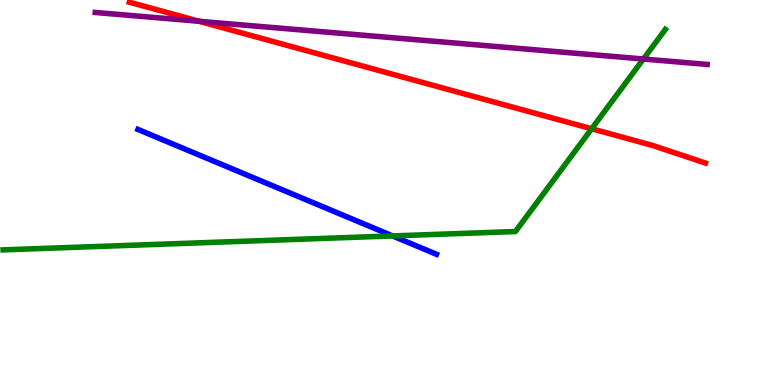[{'lines': ['blue', 'red'], 'intersections': []}, {'lines': ['green', 'red'], 'intersections': [{'x': 7.63, 'y': 6.66}]}, {'lines': ['purple', 'red'], 'intersections': [{'x': 2.57, 'y': 9.45}]}, {'lines': ['blue', 'green'], 'intersections': [{'x': 5.07, 'y': 3.87}]}, {'lines': ['blue', 'purple'], 'intersections': []}, {'lines': ['green', 'purple'], 'intersections': [{'x': 8.3, 'y': 8.47}]}]